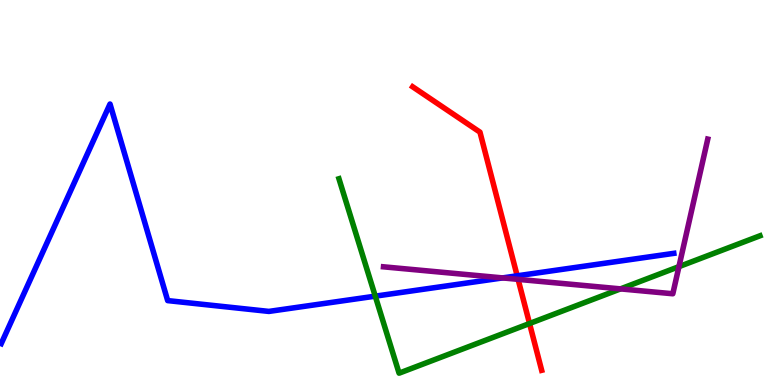[{'lines': ['blue', 'red'], 'intersections': [{'x': 6.67, 'y': 2.84}]}, {'lines': ['green', 'red'], 'intersections': [{'x': 6.83, 'y': 1.6}]}, {'lines': ['purple', 'red'], 'intersections': [{'x': 6.69, 'y': 2.74}]}, {'lines': ['blue', 'green'], 'intersections': [{'x': 4.84, 'y': 2.31}]}, {'lines': ['blue', 'purple'], 'intersections': [{'x': 6.48, 'y': 2.78}]}, {'lines': ['green', 'purple'], 'intersections': [{'x': 8.01, 'y': 2.5}, {'x': 8.76, 'y': 3.07}]}]